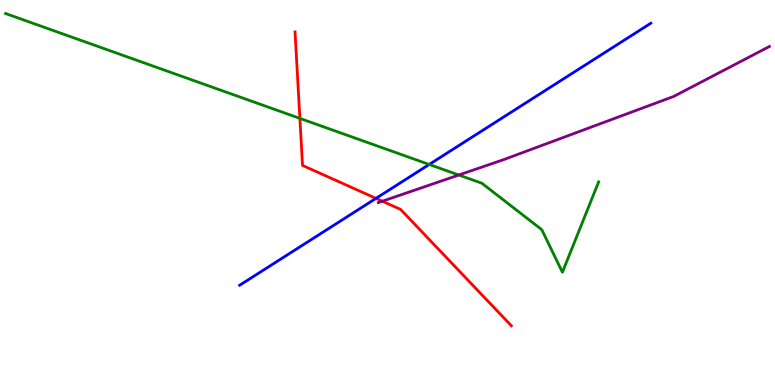[{'lines': ['blue', 'red'], 'intersections': [{'x': 4.85, 'y': 4.85}]}, {'lines': ['green', 'red'], 'intersections': [{'x': 3.87, 'y': 6.93}]}, {'lines': ['purple', 'red'], 'intersections': [{'x': 4.93, 'y': 4.77}]}, {'lines': ['blue', 'green'], 'intersections': [{'x': 5.54, 'y': 5.73}]}, {'lines': ['blue', 'purple'], 'intersections': []}, {'lines': ['green', 'purple'], 'intersections': [{'x': 5.92, 'y': 5.45}]}]